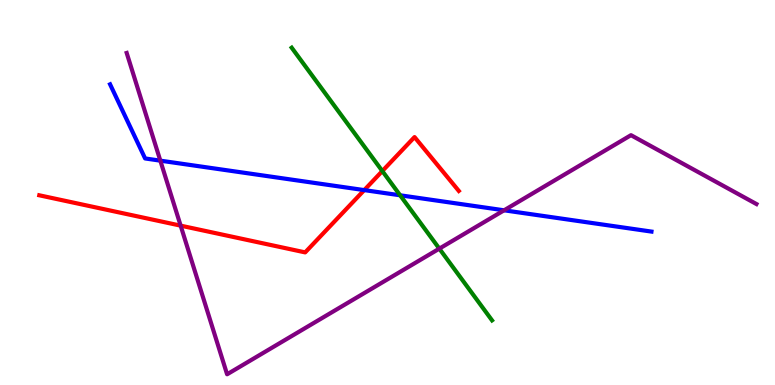[{'lines': ['blue', 'red'], 'intersections': [{'x': 4.7, 'y': 5.06}]}, {'lines': ['green', 'red'], 'intersections': [{'x': 4.93, 'y': 5.56}]}, {'lines': ['purple', 'red'], 'intersections': [{'x': 2.33, 'y': 4.14}]}, {'lines': ['blue', 'green'], 'intersections': [{'x': 5.16, 'y': 4.93}]}, {'lines': ['blue', 'purple'], 'intersections': [{'x': 2.07, 'y': 5.83}, {'x': 6.5, 'y': 4.54}]}, {'lines': ['green', 'purple'], 'intersections': [{'x': 5.67, 'y': 3.54}]}]